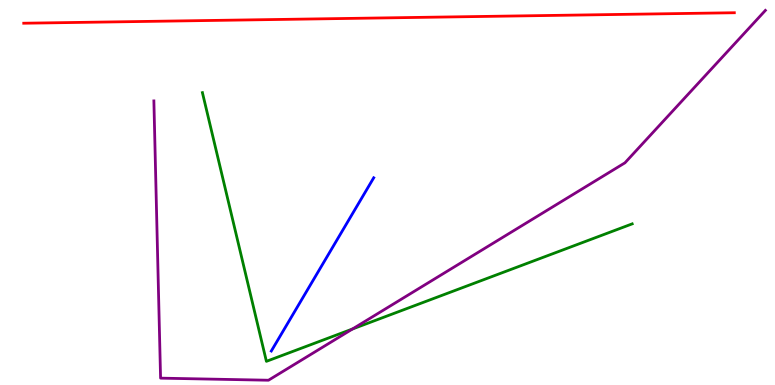[{'lines': ['blue', 'red'], 'intersections': []}, {'lines': ['green', 'red'], 'intersections': []}, {'lines': ['purple', 'red'], 'intersections': []}, {'lines': ['blue', 'green'], 'intersections': []}, {'lines': ['blue', 'purple'], 'intersections': []}, {'lines': ['green', 'purple'], 'intersections': [{'x': 4.55, 'y': 1.45}]}]